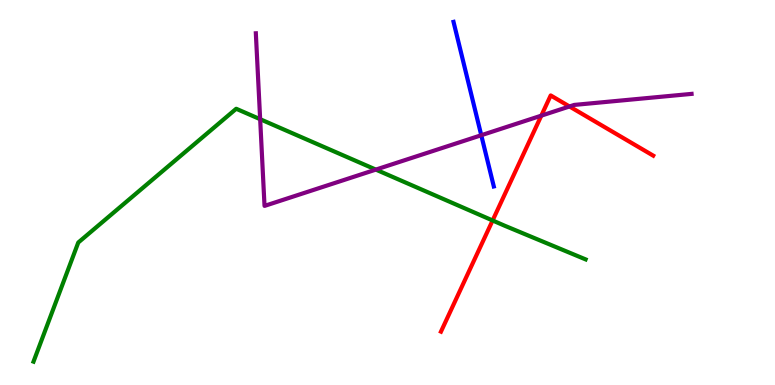[{'lines': ['blue', 'red'], 'intersections': []}, {'lines': ['green', 'red'], 'intersections': [{'x': 6.36, 'y': 4.27}]}, {'lines': ['purple', 'red'], 'intersections': [{'x': 6.98, 'y': 7.0}, {'x': 7.35, 'y': 7.23}]}, {'lines': ['blue', 'green'], 'intersections': []}, {'lines': ['blue', 'purple'], 'intersections': [{'x': 6.21, 'y': 6.49}]}, {'lines': ['green', 'purple'], 'intersections': [{'x': 3.36, 'y': 6.9}, {'x': 4.85, 'y': 5.59}]}]